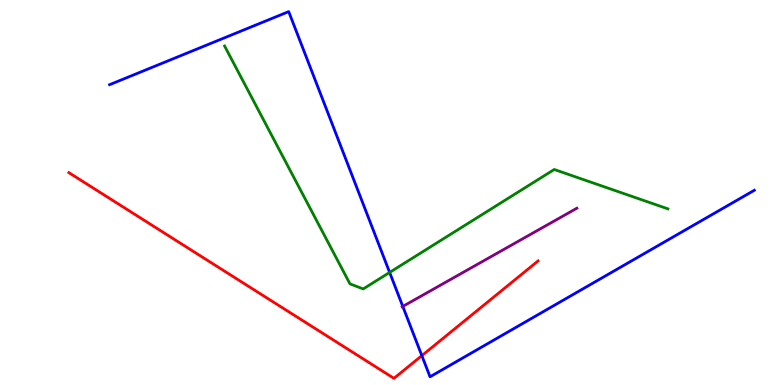[{'lines': ['blue', 'red'], 'intersections': [{'x': 5.44, 'y': 0.763}]}, {'lines': ['green', 'red'], 'intersections': []}, {'lines': ['purple', 'red'], 'intersections': []}, {'lines': ['blue', 'green'], 'intersections': [{'x': 5.03, 'y': 2.92}]}, {'lines': ['blue', 'purple'], 'intersections': [{'x': 5.2, 'y': 2.04}]}, {'lines': ['green', 'purple'], 'intersections': []}]